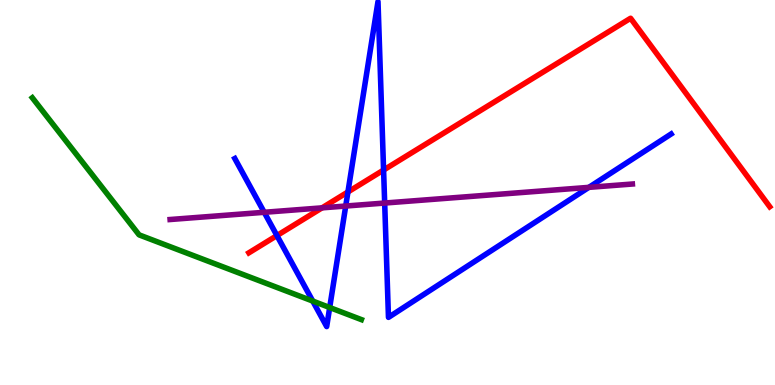[{'lines': ['blue', 'red'], 'intersections': [{'x': 3.57, 'y': 3.88}, {'x': 4.49, 'y': 5.01}, {'x': 4.95, 'y': 5.58}]}, {'lines': ['green', 'red'], 'intersections': []}, {'lines': ['purple', 'red'], 'intersections': [{'x': 4.16, 'y': 4.6}]}, {'lines': ['blue', 'green'], 'intersections': [{'x': 4.04, 'y': 2.18}, {'x': 4.25, 'y': 2.01}]}, {'lines': ['blue', 'purple'], 'intersections': [{'x': 3.41, 'y': 4.49}, {'x': 4.46, 'y': 4.65}, {'x': 4.96, 'y': 4.73}, {'x': 7.6, 'y': 5.13}]}, {'lines': ['green', 'purple'], 'intersections': []}]